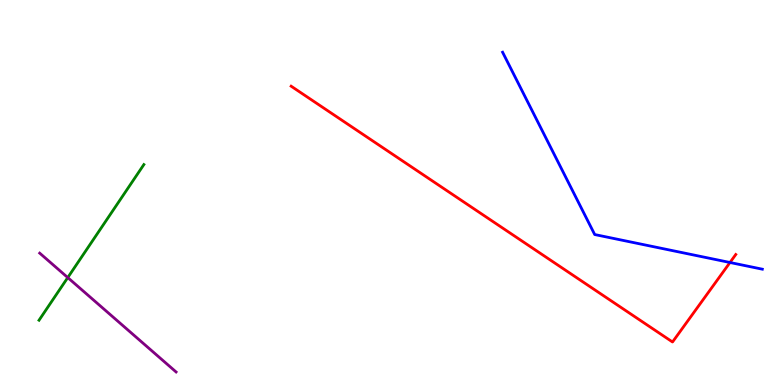[{'lines': ['blue', 'red'], 'intersections': [{'x': 9.42, 'y': 3.18}]}, {'lines': ['green', 'red'], 'intersections': []}, {'lines': ['purple', 'red'], 'intersections': []}, {'lines': ['blue', 'green'], 'intersections': []}, {'lines': ['blue', 'purple'], 'intersections': []}, {'lines': ['green', 'purple'], 'intersections': [{'x': 0.874, 'y': 2.79}]}]